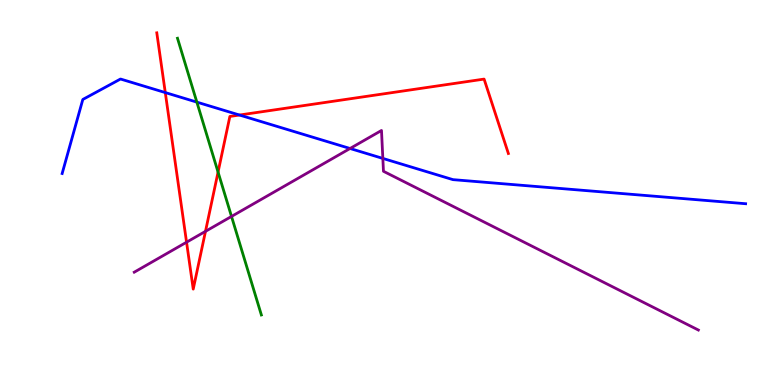[{'lines': ['blue', 'red'], 'intersections': [{'x': 2.13, 'y': 7.6}, {'x': 3.09, 'y': 7.01}]}, {'lines': ['green', 'red'], 'intersections': [{'x': 2.81, 'y': 5.53}]}, {'lines': ['purple', 'red'], 'intersections': [{'x': 2.41, 'y': 3.71}, {'x': 2.65, 'y': 3.99}]}, {'lines': ['blue', 'green'], 'intersections': [{'x': 2.54, 'y': 7.35}]}, {'lines': ['blue', 'purple'], 'intersections': [{'x': 4.52, 'y': 6.14}, {'x': 4.94, 'y': 5.89}]}, {'lines': ['green', 'purple'], 'intersections': [{'x': 2.99, 'y': 4.38}]}]